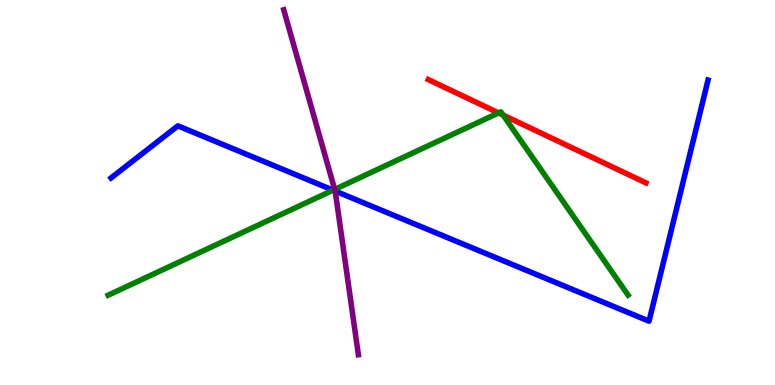[{'lines': ['blue', 'red'], 'intersections': []}, {'lines': ['green', 'red'], 'intersections': [{'x': 6.43, 'y': 7.07}, {'x': 6.49, 'y': 7.01}]}, {'lines': ['purple', 'red'], 'intersections': []}, {'lines': ['blue', 'green'], 'intersections': [{'x': 4.3, 'y': 5.06}]}, {'lines': ['blue', 'purple'], 'intersections': [{'x': 4.32, 'y': 5.04}]}, {'lines': ['green', 'purple'], 'intersections': [{'x': 4.32, 'y': 5.08}]}]